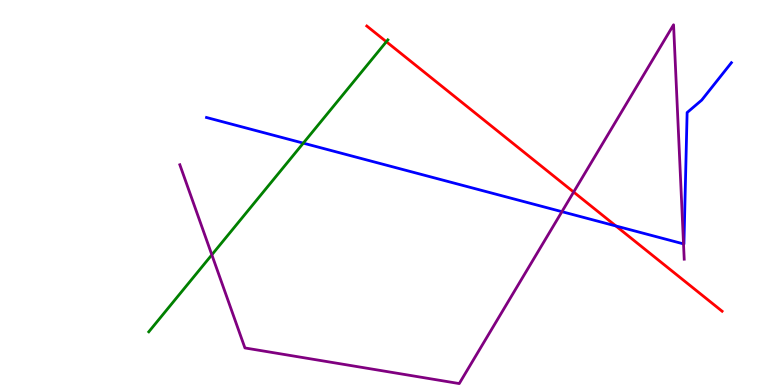[{'lines': ['blue', 'red'], 'intersections': [{'x': 7.95, 'y': 4.13}]}, {'lines': ['green', 'red'], 'intersections': [{'x': 4.99, 'y': 8.92}]}, {'lines': ['purple', 'red'], 'intersections': [{'x': 7.4, 'y': 5.01}]}, {'lines': ['blue', 'green'], 'intersections': [{'x': 3.91, 'y': 6.28}]}, {'lines': ['blue', 'purple'], 'intersections': [{'x': 7.25, 'y': 4.5}, {'x': 8.82, 'y': 3.67}]}, {'lines': ['green', 'purple'], 'intersections': [{'x': 2.73, 'y': 3.38}]}]